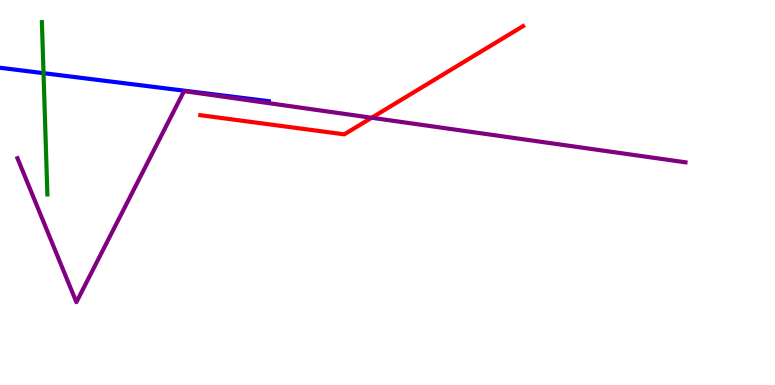[{'lines': ['blue', 'red'], 'intersections': []}, {'lines': ['green', 'red'], 'intersections': []}, {'lines': ['purple', 'red'], 'intersections': [{'x': 4.8, 'y': 6.94}]}, {'lines': ['blue', 'green'], 'intersections': [{'x': 0.562, 'y': 8.1}]}, {'lines': ['blue', 'purple'], 'intersections': []}, {'lines': ['green', 'purple'], 'intersections': []}]